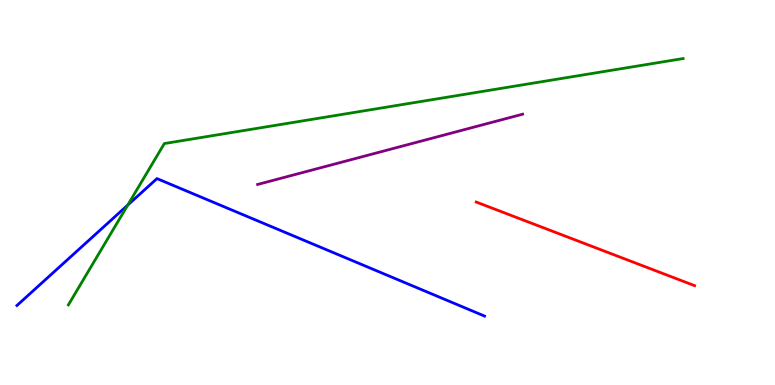[{'lines': ['blue', 'red'], 'intersections': []}, {'lines': ['green', 'red'], 'intersections': []}, {'lines': ['purple', 'red'], 'intersections': []}, {'lines': ['blue', 'green'], 'intersections': [{'x': 1.65, 'y': 4.67}]}, {'lines': ['blue', 'purple'], 'intersections': []}, {'lines': ['green', 'purple'], 'intersections': []}]